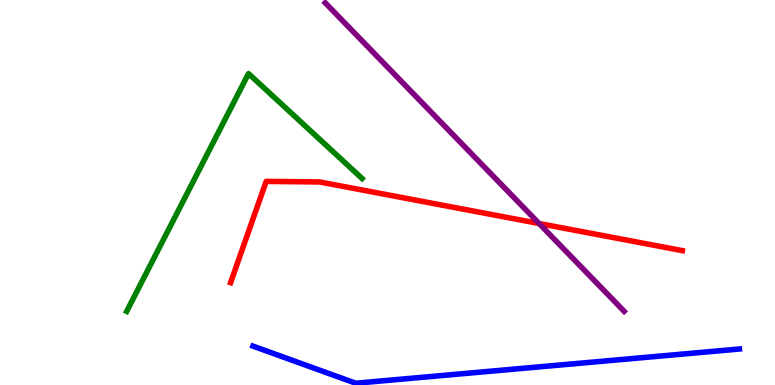[{'lines': ['blue', 'red'], 'intersections': []}, {'lines': ['green', 'red'], 'intersections': []}, {'lines': ['purple', 'red'], 'intersections': [{'x': 6.96, 'y': 4.19}]}, {'lines': ['blue', 'green'], 'intersections': []}, {'lines': ['blue', 'purple'], 'intersections': []}, {'lines': ['green', 'purple'], 'intersections': []}]